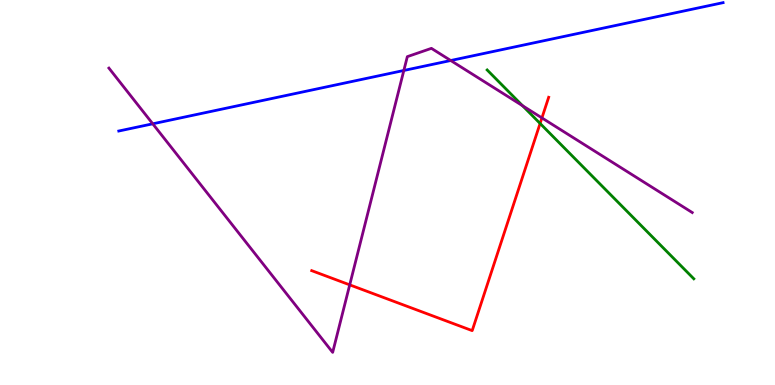[{'lines': ['blue', 'red'], 'intersections': []}, {'lines': ['green', 'red'], 'intersections': [{'x': 6.97, 'y': 6.79}]}, {'lines': ['purple', 'red'], 'intersections': [{'x': 4.51, 'y': 2.6}, {'x': 6.99, 'y': 6.94}]}, {'lines': ['blue', 'green'], 'intersections': []}, {'lines': ['blue', 'purple'], 'intersections': [{'x': 1.97, 'y': 6.78}, {'x': 5.21, 'y': 8.17}, {'x': 5.82, 'y': 8.43}]}, {'lines': ['green', 'purple'], 'intersections': [{'x': 6.74, 'y': 7.25}]}]